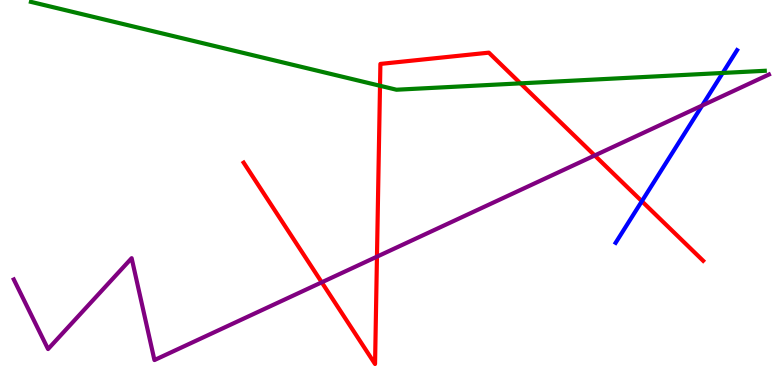[{'lines': ['blue', 'red'], 'intersections': [{'x': 8.28, 'y': 4.77}]}, {'lines': ['green', 'red'], 'intersections': [{'x': 4.9, 'y': 7.77}, {'x': 6.72, 'y': 7.83}]}, {'lines': ['purple', 'red'], 'intersections': [{'x': 4.15, 'y': 2.67}, {'x': 4.86, 'y': 3.33}, {'x': 7.67, 'y': 5.96}]}, {'lines': ['blue', 'green'], 'intersections': [{'x': 9.33, 'y': 8.1}]}, {'lines': ['blue', 'purple'], 'intersections': [{'x': 9.06, 'y': 7.26}]}, {'lines': ['green', 'purple'], 'intersections': []}]